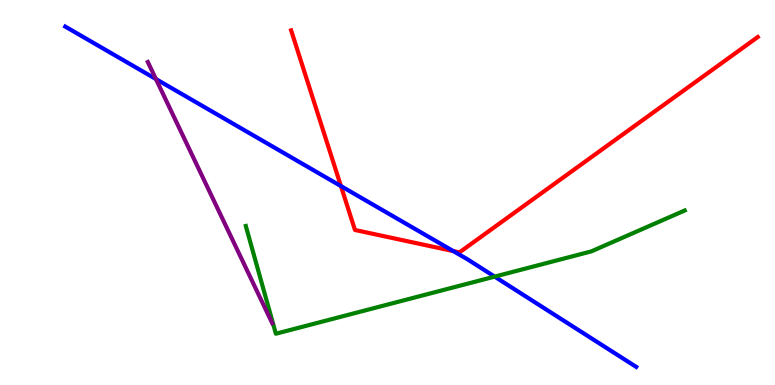[{'lines': ['blue', 'red'], 'intersections': [{'x': 4.4, 'y': 5.17}, {'x': 5.85, 'y': 3.48}]}, {'lines': ['green', 'red'], 'intersections': []}, {'lines': ['purple', 'red'], 'intersections': []}, {'lines': ['blue', 'green'], 'intersections': [{'x': 6.38, 'y': 2.82}]}, {'lines': ['blue', 'purple'], 'intersections': [{'x': 2.01, 'y': 7.95}]}, {'lines': ['green', 'purple'], 'intersections': []}]